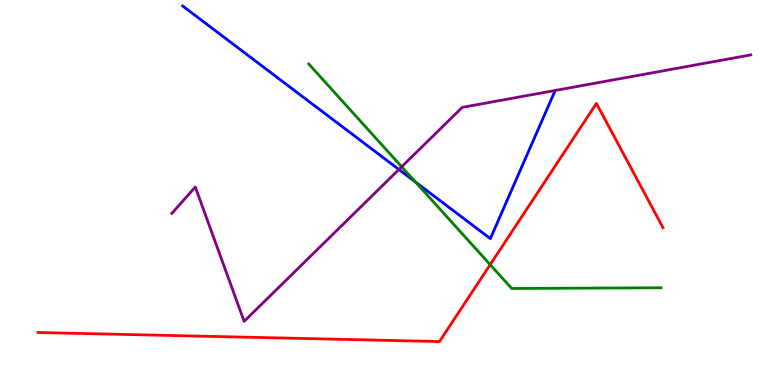[{'lines': ['blue', 'red'], 'intersections': []}, {'lines': ['green', 'red'], 'intersections': [{'x': 6.32, 'y': 3.13}]}, {'lines': ['purple', 'red'], 'intersections': []}, {'lines': ['blue', 'green'], 'intersections': [{'x': 5.36, 'y': 5.27}]}, {'lines': ['blue', 'purple'], 'intersections': [{'x': 5.15, 'y': 5.6}]}, {'lines': ['green', 'purple'], 'intersections': [{'x': 5.18, 'y': 5.67}]}]